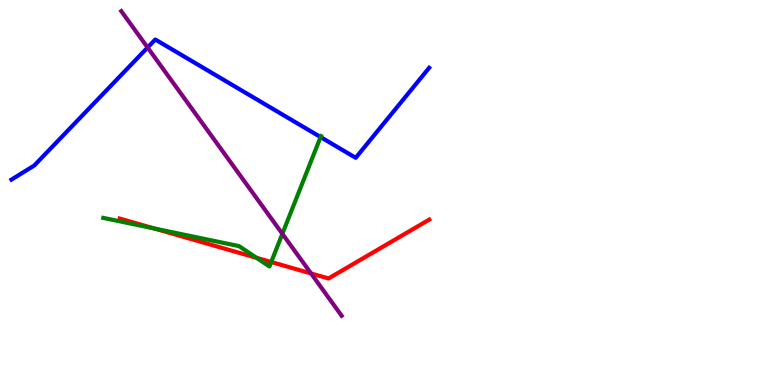[{'lines': ['blue', 'red'], 'intersections': []}, {'lines': ['green', 'red'], 'intersections': [{'x': 1.99, 'y': 4.06}, {'x': 3.31, 'y': 3.3}, {'x': 3.5, 'y': 3.19}]}, {'lines': ['purple', 'red'], 'intersections': [{'x': 4.01, 'y': 2.9}]}, {'lines': ['blue', 'green'], 'intersections': [{'x': 4.14, 'y': 6.44}]}, {'lines': ['blue', 'purple'], 'intersections': [{'x': 1.9, 'y': 8.77}]}, {'lines': ['green', 'purple'], 'intersections': [{'x': 3.64, 'y': 3.93}]}]